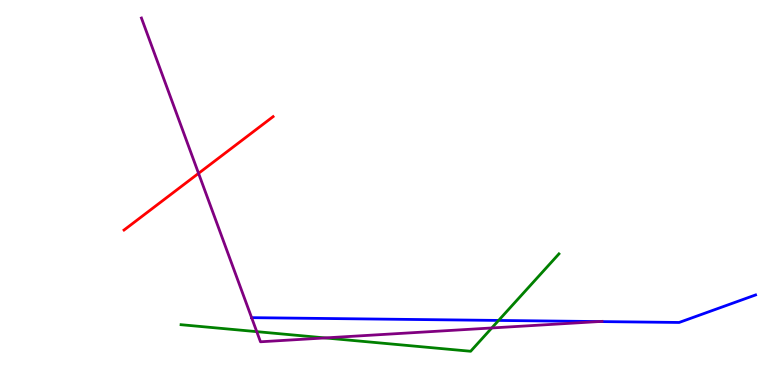[{'lines': ['blue', 'red'], 'intersections': []}, {'lines': ['green', 'red'], 'intersections': []}, {'lines': ['purple', 'red'], 'intersections': [{'x': 2.56, 'y': 5.5}]}, {'lines': ['blue', 'green'], 'intersections': [{'x': 6.43, 'y': 1.68}]}, {'lines': ['blue', 'purple'], 'intersections': [{'x': 3.25, 'y': 1.75}, {'x': 7.73, 'y': 1.65}]}, {'lines': ['green', 'purple'], 'intersections': [{'x': 3.31, 'y': 1.39}, {'x': 4.2, 'y': 1.22}, {'x': 6.35, 'y': 1.48}]}]